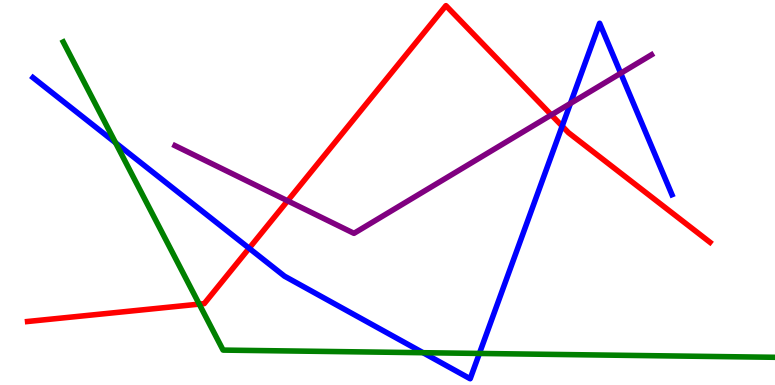[{'lines': ['blue', 'red'], 'intersections': [{'x': 3.21, 'y': 3.55}, {'x': 7.25, 'y': 6.72}]}, {'lines': ['green', 'red'], 'intersections': [{'x': 2.57, 'y': 2.1}]}, {'lines': ['purple', 'red'], 'intersections': [{'x': 3.71, 'y': 4.78}, {'x': 7.11, 'y': 7.02}]}, {'lines': ['blue', 'green'], 'intersections': [{'x': 1.49, 'y': 6.29}, {'x': 5.46, 'y': 0.839}, {'x': 6.19, 'y': 0.82}]}, {'lines': ['blue', 'purple'], 'intersections': [{'x': 7.36, 'y': 7.31}, {'x': 8.01, 'y': 8.1}]}, {'lines': ['green', 'purple'], 'intersections': []}]